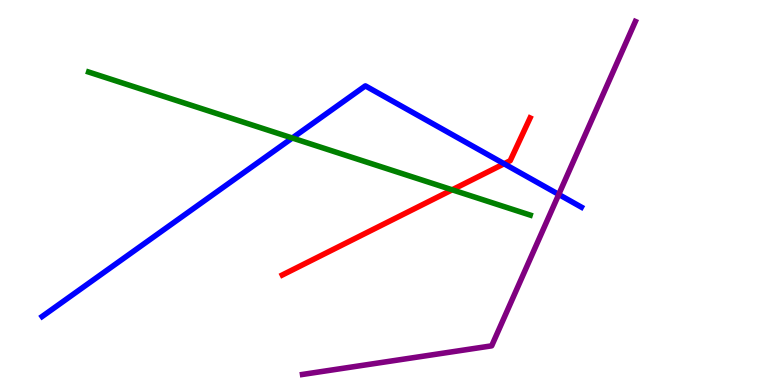[{'lines': ['blue', 'red'], 'intersections': [{'x': 6.5, 'y': 5.75}]}, {'lines': ['green', 'red'], 'intersections': [{'x': 5.83, 'y': 5.07}]}, {'lines': ['purple', 'red'], 'intersections': []}, {'lines': ['blue', 'green'], 'intersections': [{'x': 3.77, 'y': 6.42}]}, {'lines': ['blue', 'purple'], 'intersections': [{'x': 7.21, 'y': 4.95}]}, {'lines': ['green', 'purple'], 'intersections': []}]